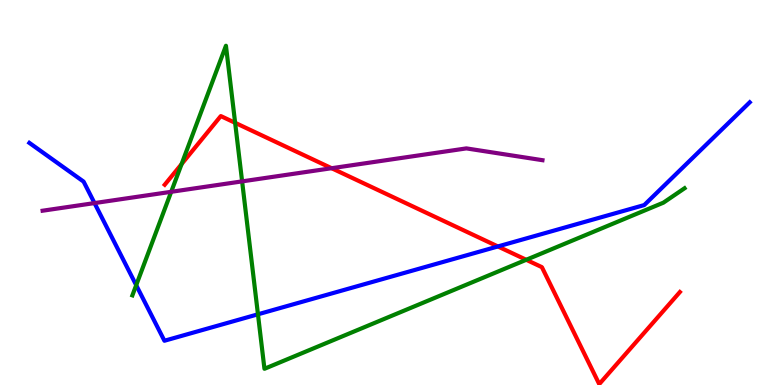[{'lines': ['blue', 'red'], 'intersections': [{'x': 6.42, 'y': 3.6}]}, {'lines': ['green', 'red'], 'intersections': [{'x': 2.34, 'y': 5.74}, {'x': 3.03, 'y': 6.81}, {'x': 6.79, 'y': 3.25}]}, {'lines': ['purple', 'red'], 'intersections': [{'x': 4.28, 'y': 5.63}]}, {'lines': ['blue', 'green'], 'intersections': [{'x': 1.76, 'y': 2.59}, {'x': 3.33, 'y': 1.84}]}, {'lines': ['blue', 'purple'], 'intersections': [{'x': 1.22, 'y': 4.73}]}, {'lines': ['green', 'purple'], 'intersections': [{'x': 2.21, 'y': 5.02}, {'x': 3.12, 'y': 5.29}]}]